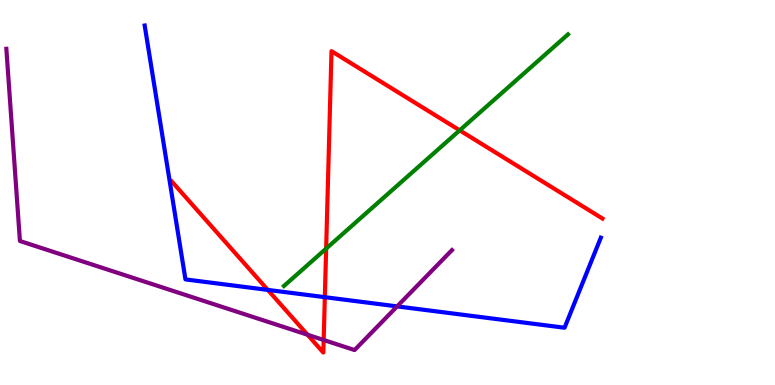[{'lines': ['blue', 'red'], 'intersections': [{'x': 3.46, 'y': 2.47}, {'x': 4.19, 'y': 2.28}]}, {'lines': ['green', 'red'], 'intersections': [{'x': 4.21, 'y': 3.54}, {'x': 5.93, 'y': 6.61}]}, {'lines': ['purple', 'red'], 'intersections': [{'x': 3.97, 'y': 1.31}, {'x': 4.18, 'y': 1.17}]}, {'lines': ['blue', 'green'], 'intersections': []}, {'lines': ['blue', 'purple'], 'intersections': [{'x': 5.12, 'y': 2.04}]}, {'lines': ['green', 'purple'], 'intersections': []}]